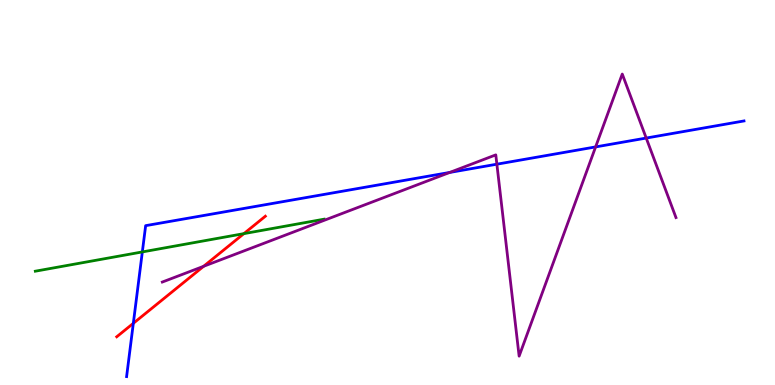[{'lines': ['blue', 'red'], 'intersections': [{'x': 1.72, 'y': 1.6}]}, {'lines': ['green', 'red'], 'intersections': [{'x': 3.15, 'y': 3.93}]}, {'lines': ['purple', 'red'], 'intersections': [{'x': 2.63, 'y': 3.08}]}, {'lines': ['blue', 'green'], 'intersections': [{'x': 1.84, 'y': 3.46}]}, {'lines': ['blue', 'purple'], 'intersections': [{'x': 5.8, 'y': 5.52}, {'x': 6.41, 'y': 5.74}, {'x': 7.69, 'y': 6.18}, {'x': 8.34, 'y': 6.41}]}, {'lines': ['green', 'purple'], 'intersections': []}]